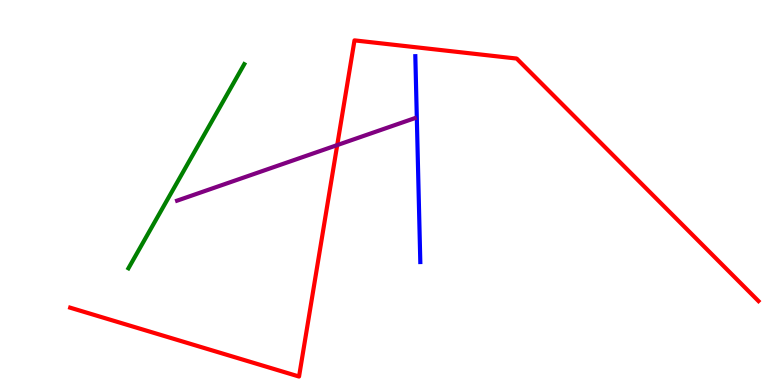[{'lines': ['blue', 'red'], 'intersections': []}, {'lines': ['green', 'red'], 'intersections': []}, {'lines': ['purple', 'red'], 'intersections': [{'x': 4.35, 'y': 6.23}]}, {'lines': ['blue', 'green'], 'intersections': []}, {'lines': ['blue', 'purple'], 'intersections': []}, {'lines': ['green', 'purple'], 'intersections': []}]